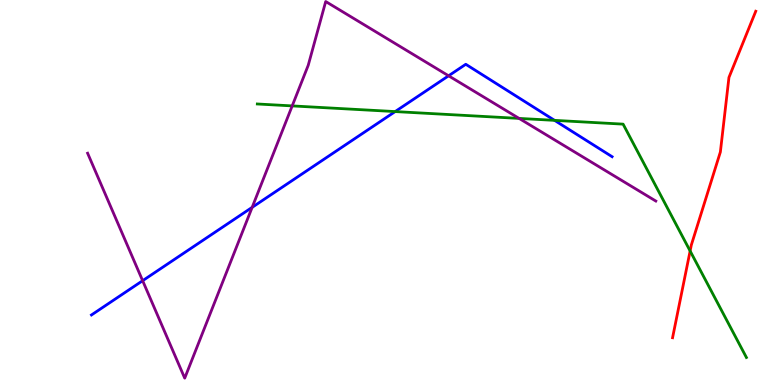[{'lines': ['blue', 'red'], 'intersections': []}, {'lines': ['green', 'red'], 'intersections': [{'x': 8.9, 'y': 3.48}]}, {'lines': ['purple', 'red'], 'intersections': []}, {'lines': ['blue', 'green'], 'intersections': [{'x': 5.1, 'y': 7.1}, {'x': 7.16, 'y': 6.87}]}, {'lines': ['blue', 'purple'], 'intersections': [{'x': 1.84, 'y': 2.71}, {'x': 3.25, 'y': 4.61}, {'x': 5.79, 'y': 8.03}]}, {'lines': ['green', 'purple'], 'intersections': [{'x': 3.77, 'y': 7.25}, {'x': 6.7, 'y': 6.92}]}]